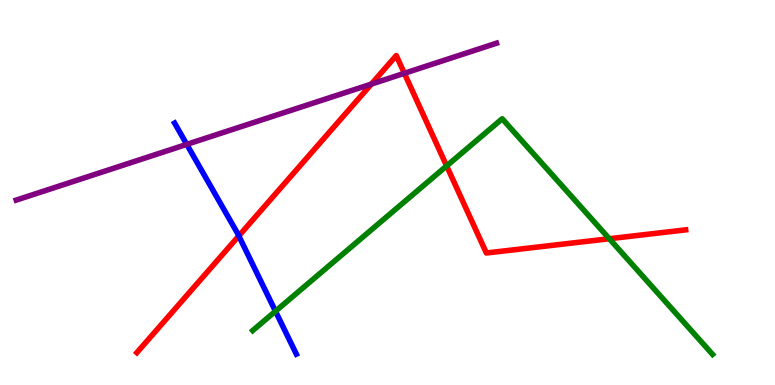[{'lines': ['blue', 'red'], 'intersections': [{'x': 3.08, 'y': 3.87}]}, {'lines': ['green', 'red'], 'intersections': [{'x': 5.76, 'y': 5.69}, {'x': 7.86, 'y': 3.8}]}, {'lines': ['purple', 'red'], 'intersections': [{'x': 4.79, 'y': 7.82}, {'x': 5.22, 'y': 8.1}]}, {'lines': ['blue', 'green'], 'intersections': [{'x': 3.55, 'y': 1.92}]}, {'lines': ['blue', 'purple'], 'intersections': [{'x': 2.41, 'y': 6.25}]}, {'lines': ['green', 'purple'], 'intersections': []}]